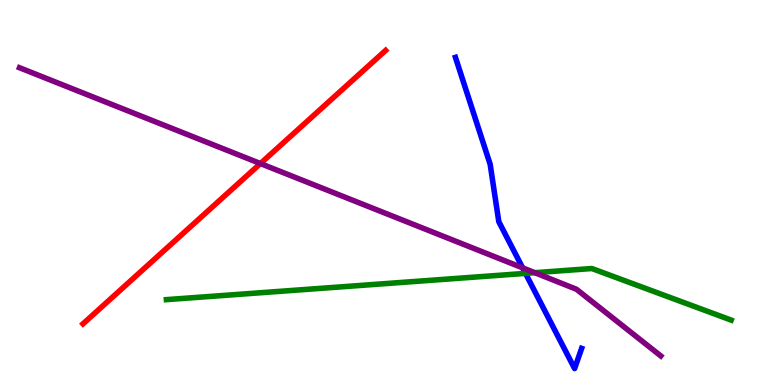[{'lines': ['blue', 'red'], 'intersections': []}, {'lines': ['green', 'red'], 'intersections': []}, {'lines': ['purple', 'red'], 'intersections': [{'x': 3.36, 'y': 5.75}]}, {'lines': ['blue', 'green'], 'intersections': [{'x': 6.78, 'y': 2.9}]}, {'lines': ['blue', 'purple'], 'intersections': [{'x': 6.74, 'y': 3.04}]}, {'lines': ['green', 'purple'], 'intersections': [{'x': 6.9, 'y': 2.92}]}]